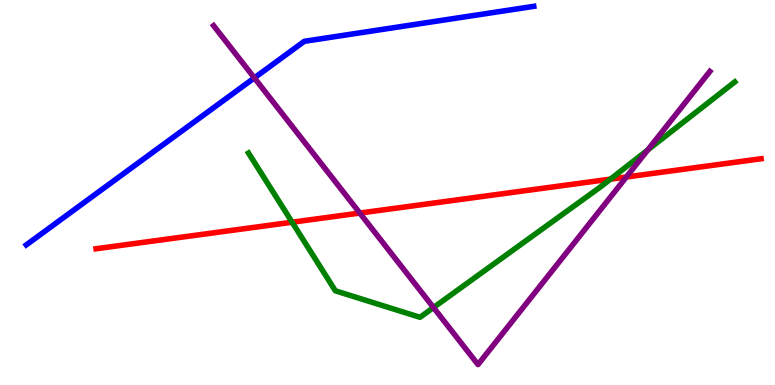[{'lines': ['blue', 'red'], 'intersections': []}, {'lines': ['green', 'red'], 'intersections': [{'x': 3.77, 'y': 4.23}, {'x': 7.88, 'y': 5.35}]}, {'lines': ['purple', 'red'], 'intersections': [{'x': 4.64, 'y': 4.47}, {'x': 8.08, 'y': 5.4}]}, {'lines': ['blue', 'green'], 'intersections': []}, {'lines': ['blue', 'purple'], 'intersections': [{'x': 3.28, 'y': 7.98}]}, {'lines': ['green', 'purple'], 'intersections': [{'x': 5.59, 'y': 2.01}, {'x': 8.36, 'y': 6.1}]}]